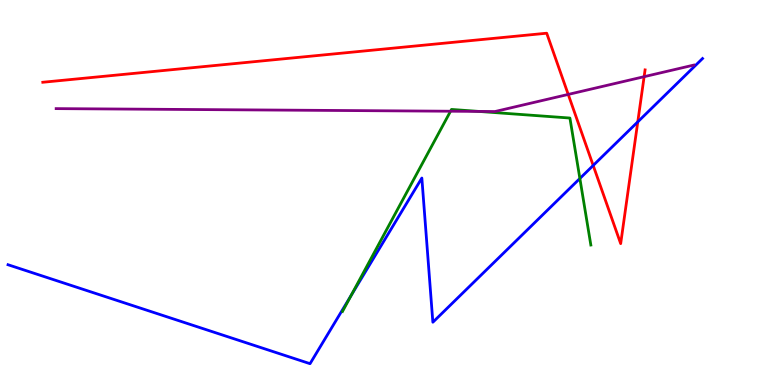[{'lines': ['blue', 'red'], 'intersections': [{'x': 7.65, 'y': 5.7}, {'x': 8.23, 'y': 6.83}]}, {'lines': ['green', 'red'], 'intersections': []}, {'lines': ['purple', 'red'], 'intersections': [{'x': 7.33, 'y': 7.55}, {'x': 8.31, 'y': 8.01}]}, {'lines': ['blue', 'green'], 'intersections': [{'x': 4.53, 'y': 2.32}, {'x': 7.48, 'y': 5.36}]}, {'lines': ['blue', 'purple'], 'intersections': []}, {'lines': ['green', 'purple'], 'intersections': [{'x': 5.81, 'y': 7.11}, {'x': 6.18, 'y': 7.11}]}]